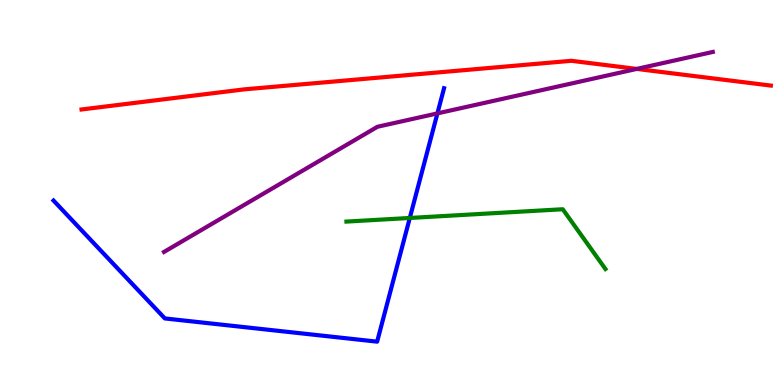[{'lines': ['blue', 'red'], 'intersections': []}, {'lines': ['green', 'red'], 'intersections': []}, {'lines': ['purple', 'red'], 'intersections': [{'x': 8.22, 'y': 8.21}]}, {'lines': ['blue', 'green'], 'intersections': [{'x': 5.29, 'y': 4.34}]}, {'lines': ['blue', 'purple'], 'intersections': [{'x': 5.64, 'y': 7.05}]}, {'lines': ['green', 'purple'], 'intersections': []}]